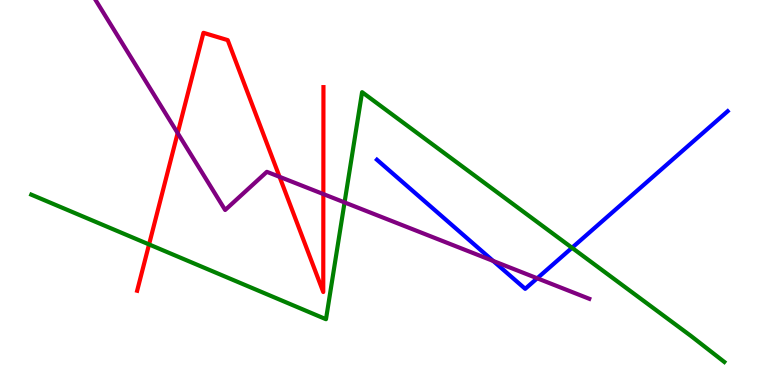[{'lines': ['blue', 'red'], 'intersections': []}, {'lines': ['green', 'red'], 'intersections': [{'x': 1.92, 'y': 3.65}]}, {'lines': ['purple', 'red'], 'intersections': [{'x': 2.29, 'y': 6.54}, {'x': 3.61, 'y': 5.41}, {'x': 4.17, 'y': 4.96}]}, {'lines': ['blue', 'green'], 'intersections': [{'x': 7.38, 'y': 3.56}]}, {'lines': ['blue', 'purple'], 'intersections': [{'x': 6.36, 'y': 3.22}, {'x': 6.93, 'y': 2.77}]}, {'lines': ['green', 'purple'], 'intersections': [{'x': 4.45, 'y': 4.74}]}]